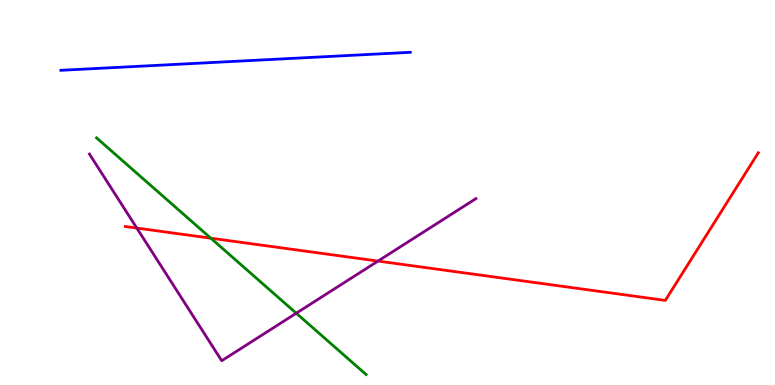[{'lines': ['blue', 'red'], 'intersections': []}, {'lines': ['green', 'red'], 'intersections': [{'x': 2.72, 'y': 3.81}]}, {'lines': ['purple', 'red'], 'intersections': [{'x': 1.77, 'y': 4.08}, {'x': 4.88, 'y': 3.22}]}, {'lines': ['blue', 'green'], 'intersections': []}, {'lines': ['blue', 'purple'], 'intersections': []}, {'lines': ['green', 'purple'], 'intersections': [{'x': 3.82, 'y': 1.86}]}]